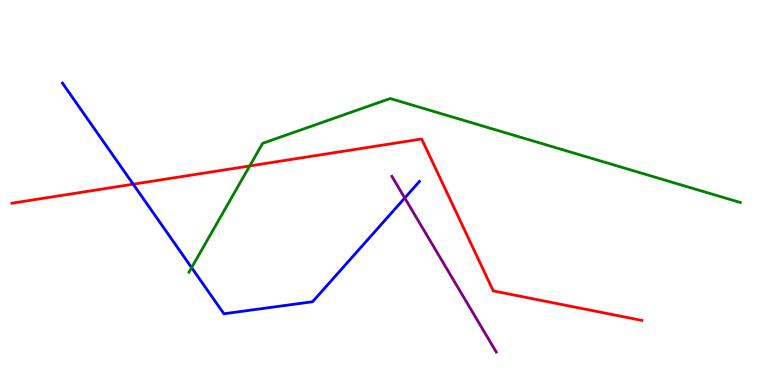[{'lines': ['blue', 'red'], 'intersections': [{'x': 1.72, 'y': 5.22}]}, {'lines': ['green', 'red'], 'intersections': [{'x': 3.22, 'y': 5.69}]}, {'lines': ['purple', 'red'], 'intersections': []}, {'lines': ['blue', 'green'], 'intersections': [{'x': 2.47, 'y': 3.05}]}, {'lines': ['blue', 'purple'], 'intersections': [{'x': 5.22, 'y': 4.86}]}, {'lines': ['green', 'purple'], 'intersections': []}]